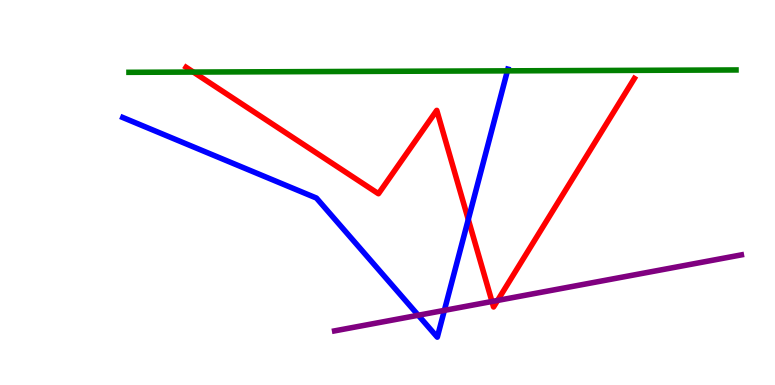[{'lines': ['blue', 'red'], 'intersections': [{'x': 6.04, 'y': 4.3}]}, {'lines': ['green', 'red'], 'intersections': [{'x': 2.49, 'y': 8.13}]}, {'lines': ['purple', 'red'], 'intersections': [{'x': 6.35, 'y': 2.17}, {'x': 6.42, 'y': 2.2}]}, {'lines': ['blue', 'green'], 'intersections': [{'x': 6.55, 'y': 8.16}]}, {'lines': ['blue', 'purple'], 'intersections': [{'x': 5.4, 'y': 1.81}, {'x': 5.73, 'y': 1.94}]}, {'lines': ['green', 'purple'], 'intersections': []}]